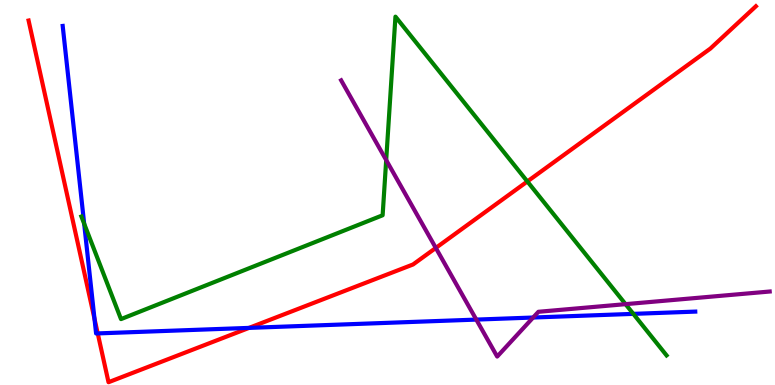[{'lines': ['blue', 'red'], 'intersections': [{'x': 1.22, 'y': 1.72}, {'x': 1.26, 'y': 1.34}, {'x': 3.21, 'y': 1.48}]}, {'lines': ['green', 'red'], 'intersections': [{'x': 6.8, 'y': 5.29}]}, {'lines': ['purple', 'red'], 'intersections': [{'x': 5.62, 'y': 3.56}]}, {'lines': ['blue', 'green'], 'intersections': [{'x': 1.09, 'y': 4.19}, {'x': 8.17, 'y': 1.85}]}, {'lines': ['blue', 'purple'], 'intersections': [{'x': 6.15, 'y': 1.7}, {'x': 6.88, 'y': 1.75}]}, {'lines': ['green', 'purple'], 'intersections': [{'x': 4.98, 'y': 5.84}, {'x': 8.07, 'y': 2.1}]}]